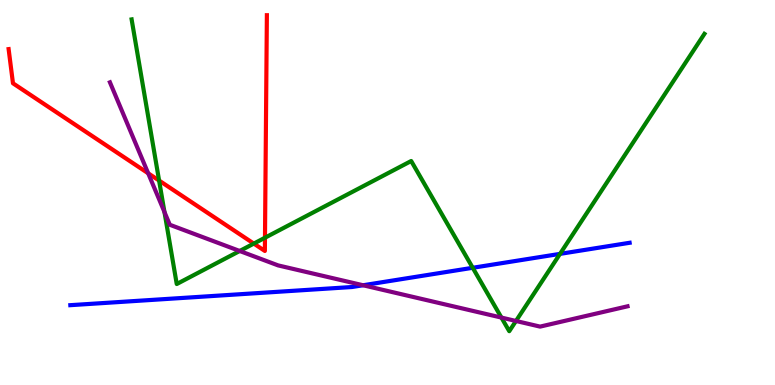[{'lines': ['blue', 'red'], 'intersections': []}, {'lines': ['green', 'red'], 'intersections': [{'x': 2.05, 'y': 5.31}, {'x': 3.27, 'y': 3.67}, {'x': 3.42, 'y': 3.83}]}, {'lines': ['purple', 'red'], 'intersections': [{'x': 1.91, 'y': 5.5}]}, {'lines': ['blue', 'green'], 'intersections': [{'x': 6.1, 'y': 3.04}, {'x': 7.23, 'y': 3.41}]}, {'lines': ['blue', 'purple'], 'intersections': [{'x': 4.68, 'y': 2.59}]}, {'lines': ['green', 'purple'], 'intersections': [{'x': 2.12, 'y': 4.49}, {'x': 3.09, 'y': 3.48}, {'x': 6.47, 'y': 1.75}, {'x': 6.66, 'y': 1.66}]}]